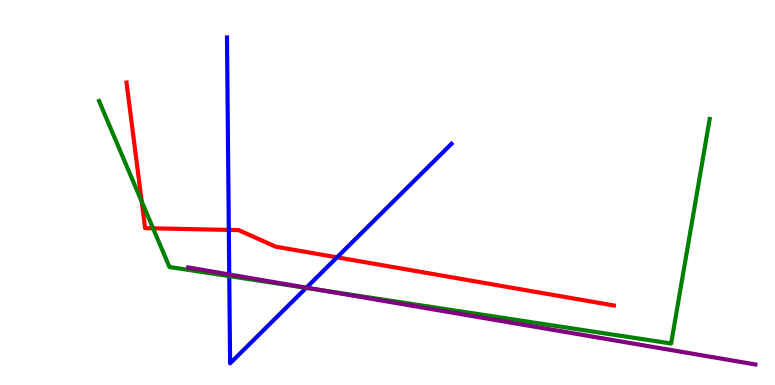[{'lines': ['blue', 'red'], 'intersections': [{'x': 2.95, 'y': 4.03}, {'x': 4.35, 'y': 3.32}]}, {'lines': ['green', 'red'], 'intersections': [{'x': 1.83, 'y': 4.76}, {'x': 1.97, 'y': 4.07}]}, {'lines': ['purple', 'red'], 'intersections': []}, {'lines': ['blue', 'green'], 'intersections': [{'x': 2.96, 'y': 2.83}, {'x': 3.95, 'y': 2.52}]}, {'lines': ['blue', 'purple'], 'intersections': [{'x': 2.96, 'y': 2.87}, {'x': 3.95, 'y': 2.53}]}, {'lines': ['green', 'purple'], 'intersections': [{'x': 4.1, 'y': 2.48}]}]